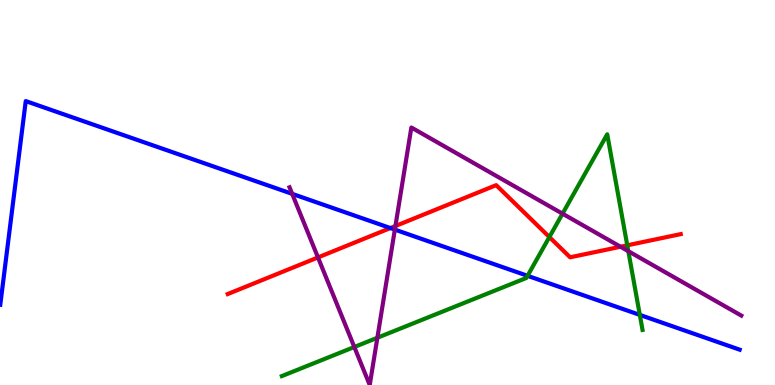[{'lines': ['blue', 'red'], 'intersections': [{'x': 5.04, 'y': 4.08}]}, {'lines': ['green', 'red'], 'intersections': [{'x': 7.09, 'y': 3.84}, {'x': 8.09, 'y': 3.63}]}, {'lines': ['purple', 'red'], 'intersections': [{'x': 4.1, 'y': 3.31}, {'x': 5.1, 'y': 4.13}, {'x': 8.01, 'y': 3.59}]}, {'lines': ['blue', 'green'], 'intersections': [{'x': 6.81, 'y': 2.84}, {'x': 8.26, 'y': 1.82}]}, {'lines': ['blue', 'purple'], 'intersections': [{'x': 3.77, 'y': 4.96}, {'x': 5.09, 'y': 4.04}]}, {'lines': ['green', 'purple'], 'intersections': [{'x': 4.57, 'y': 0.987}, {'x': 4.87, 'y': 1.23}, {'x': 7.26, 'y': 4.45}, {'x': 8.11, 'y': 3.48}]}]